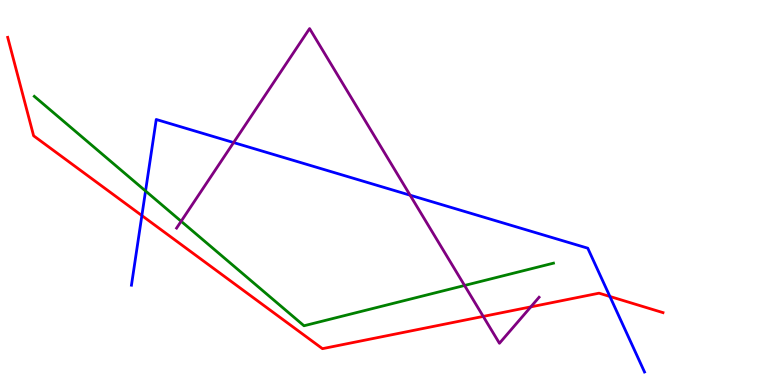[{'lines': ['blue', 'red'], 'intersections': [{'x': 1.83, 'y': 4.4}, {'x': 7.87, 'y': 2.3}]}, {'lines': ['green', 'red'], 'intersections': []}, {'lines': ['purple', 'red'], 'intersections': [{'x': 6.24, 'y': 1.78}, {'x': 6.85, 'y': 2.03}]}, {'lines': ['blue', 'green'], 'intersections': [{'x': 1.88, 'y': 5.04}]}, {'lines': ['blue', 'purple'], 'intersections': [{'x': 3.01, 'y': 6.3}, {'x': 5.29, 'y': 4.93}]}, {'lines': ['green', 'purple'], 'intersections': [{'x': 2.34, 'y': 4.25}, {'x': 5.99, 'y': 2.59}]}]